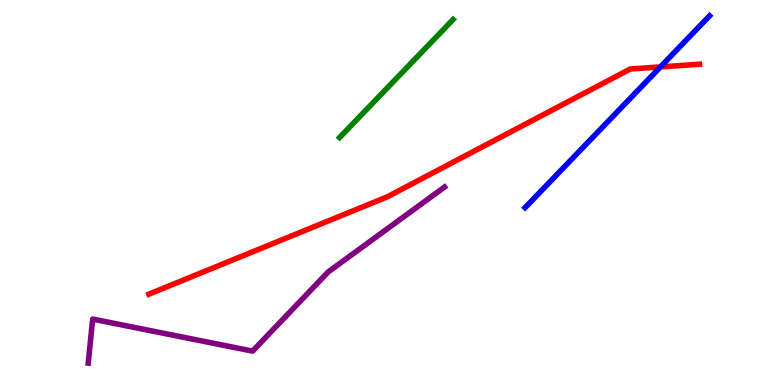[{'lines': ['blue', 'red'], 'intersections': [{'x': 8.52, 'y': 8.26}]}, {'lines': ['green', 'red'], 'intersections': []}, {'lines': ['purple', 'red'], 'intersections': []}, {'lines': ['blue', 'green'], 'intersections': []}, {'lines': ['blue', 'purple'], 'intersections': []}, {'lines': ['green', 'purple'], 'intersections': []}]